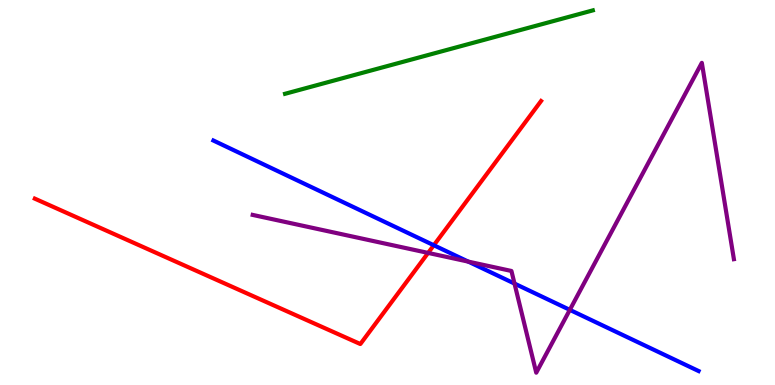[{'lines': ['blue', 'red'], 'intersections': [{'x': 5.6, 'y': 3.63}]}, {'lines': ['green', 'red'], 'intersections': []}, {'lines': ['purple', 'red'], 'intersections': [{'x': 5.52, 'y': 3.43}]}, {'lines': ['blue', 'green'], 'intersections': []}, {'lines': ['blue', 'purple'], 'intersections': [{'x': 6.04, 'y': 3.2}, {'x': 6.64, 'y': 2.63}, {'x': 7.35, 'y': 1.95}]}, {'lines': ['green', 'purple'], 'intersections': []}]